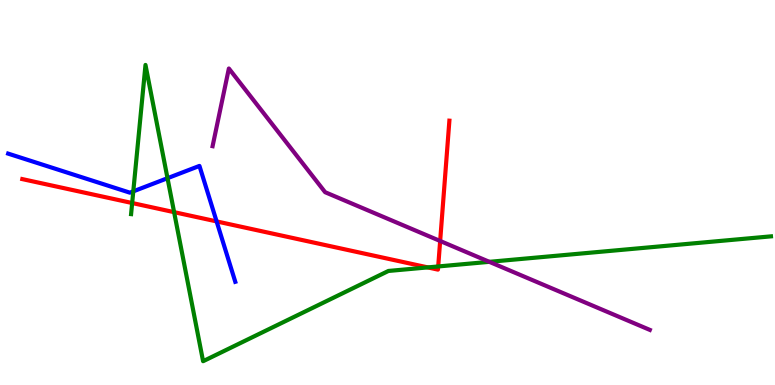[{'lines': ['blue', 'red'], 'intersections': [{'x': 2.8, 'y': 4.25}]}, {'lines': ['green', 'red'], 'intersections': [{'x': 1.71, 'y': 4.73}, {'x': 2.25, 'y': 4.49}, {'x': 5.52, 'y': 3.05}, {'x': 5.65, 'y': 3.08}]}, {'lines': ['purple', 'red'], 'intersections': [{'x': 5.68, 'y': 3.74}]}, {'lines': ['blue', 'green'], 'intersections': [{'x': 1.72, 'y': 5.03}, {'x': 2.16, 'y': 5.37}]}, {'lines': ['blue', 'purple'], 'intersections': []}, {'lines': ['green', 'purple'], 'intersections': [{'x': 6.31, 'y': 3.2}]}]